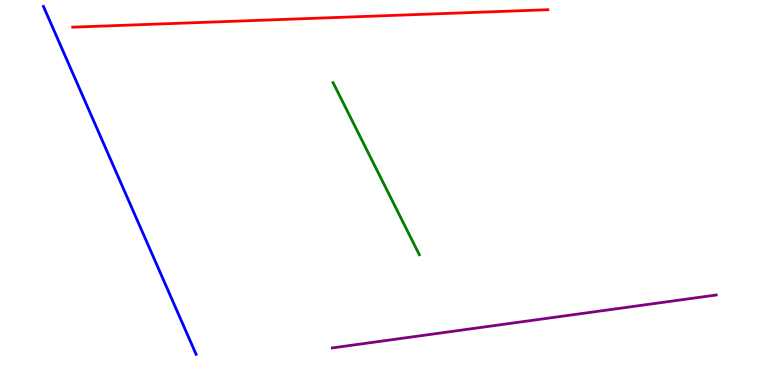[{'lines': ['blue', 'red'], 'intersections': []}, {'lines': ['green', 'red'], 'intersections': []}, {'lines': ['purple', 'red'], 'intersections': []}, {'lines': ['blue', 'green'], 'intersections': []}, {'lines': ['blue', 'purple'], 'intersections': []}, {'lines': ['green', 'purple'], 'intersections': []}]